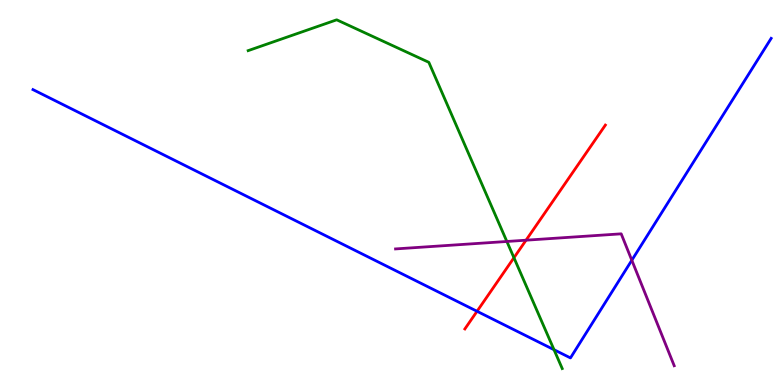[{'lines': ['blue', 'red'], 'intersections': [{'x': 6.16, 'y': 1.91}]}, {'lines': ['green', 'red'], 'intersections': [{'x': 6.63, 'y': 3.31}]}, {'lines': ['purple', 'red'], 'intersections': [{'x': 6.79, 'y': 3.76}]}, {'lines': ['blue', 'green'], 'intersections': [{'x': 7.15, 'y': 0.917}]}, {'lines': ['blue', 'purple'], 'intersections': [{'x': 8.15, 'y': 3.24}]}, {'lines': ['green', 'purple'], 'intersections': [{'x': 6.54, 'y': 3.73}]}]